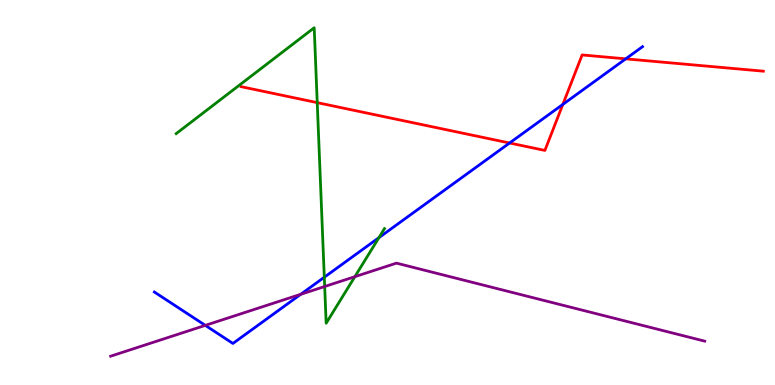[{'lines': ['blue', 'red'], 'intersections': [{'x': 6.58, 'y': 6.29}, {'x': 7.26, 'y': 7.29}, {'x': 8.07, 'y': 8.47}]}, {'lines': ['green', 'red'], 'intersections': [{'x': 4.09, 'y': 7.33}]}, {'lines': ['purple', 'red'], 'intersections': []}, {'lines': ['blue', 'green'], 'intersections': [{'x': 4.18, 'y': 2.8}, {'x': 4.89, 'y': 3.83}]}, {'lines': ['blue', 'purple'], 'intersections': [{'x': 2.65, 'y': 1.55}, {'x': 3.88, 'y': 2.36}]}, {'lines': ['green', 'purple'], 'intersections': [{'x': 4.19, 'y': 2.56}, {'x': 4.58, 'y': 2.81}]}]